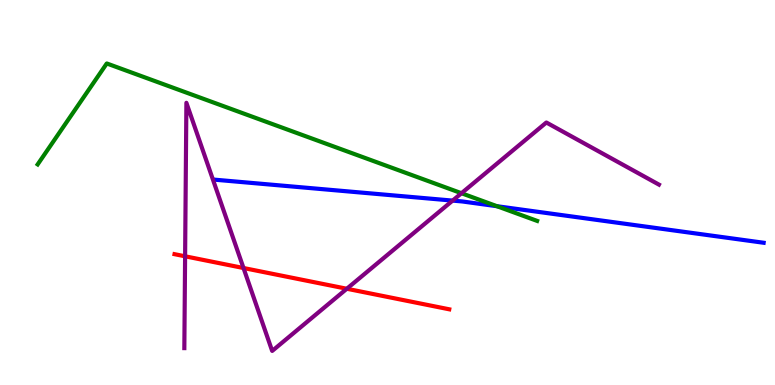[{'lines': ['blue', 'red'], 'intersections': []}, {'lines': ['green', 'red'], 'intersections': []}, {'lines': ['purple', 'red'], 'intersections': [{'x': 2.39, 'y': 3.34}, {'x': 3.14, 'y': 3.04}, {'x': 4.48, 'y': 2.5}]}, {'lines': ['blue', 'green'], 'intersections': [{'x': 6.41, 'y': 4.64}]}, {'lines': ['blue', 'purple'], 'intersections': [{'x': 5.84, 'y': 4.79}]}, {'lines': ['green', 'purple'], 'intersections': [{'x': 5.95, 'y': 4.98}]}]